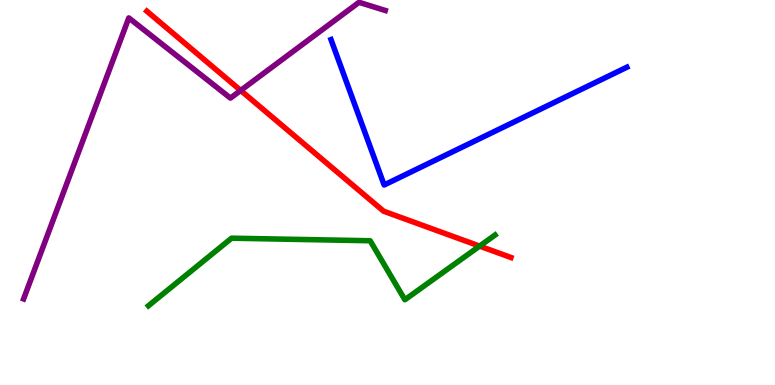[{'lines': ['blue', 'red'], 'intersections': []}, {'lines': ['green', 'red'], 'intersections': [{'x': 6.19, 'y': 3.61}]}, {'lines': ['purple', 'red'], 'intersections': [{'x': 3.11, 'y': 7.65}]}, {'lines': ['blue', 'green'], 'intersections': []}, {'lines': ['blue', 'purple'], 'intersections': []}, {'lines': ['green', 'purple'], 'intersections': []}]